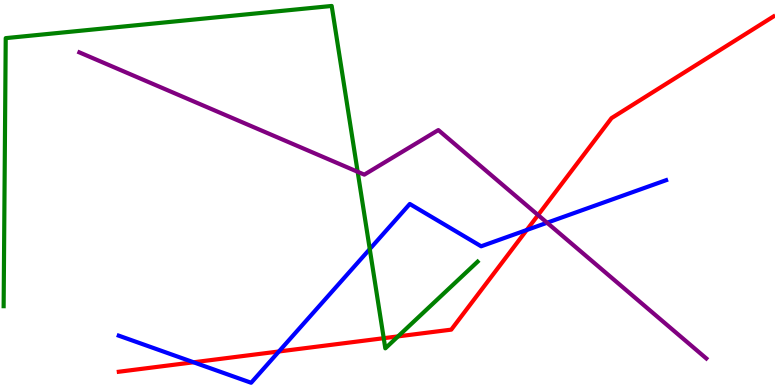[{'lines': ['blue', 'red'], 'intersections': [{'x': 2.5, 'y': 0.59}, {'x': 3.6, 'y': 0.871}, {'x': 6.8, 'y': 4.03}]}, {'lines': ['green', 'red'], 'intersections': [{'x': 4.95, 'y': 1.22}, {'x': 5.14, 'y': 1.26}]}, {'lines': ['purple', 'red'], 'intersections': [{'x': 6.94, 'y': 4.41}]}, {'lines': ['blue', 'green'], 'intersections': [{'x': 4.77, 'y': 3.53}]}, {'lines': ['blue', 'purple'], 'intersections': [{'x': 7.06, 'y': 4.21}]}, {'lines': ['green', 'purple'], 'intersections': [{'x': 4.61, 'y': 5.54}]}]